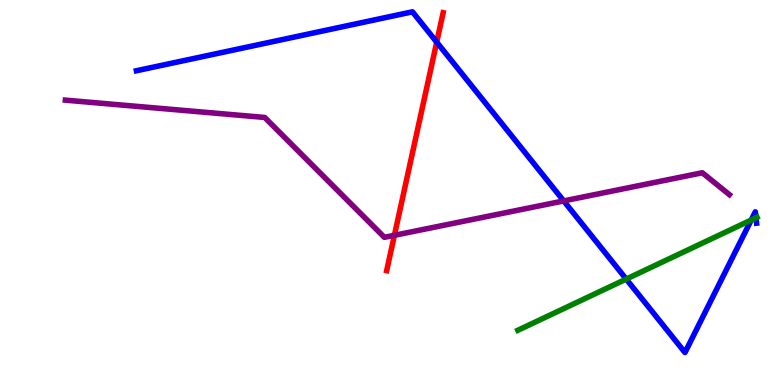[{'lines': ['blue', 'red'], 'intersections': [{'x': 5.64, 'y': 8.91}]}, {'lines': ['green', 'red'], 'intersections': []}, {'lines': ['purple', 'red'], 'intersections': [{'x': 5.09, 'y': 3.89}]}, {'lines': ['blue', 'green'], 'intersections': [{'x': 8.08, 'y': 2.75}, {'x': 9.69, 'y': 4.29}, {'x': 9.75, 'y': 4.34}]}, {'lines': ['blue', 'purple'], 'intersections': [{'x': 7.27, 'y': 4.78}]}, {'lines': ['green', 'purple'], 'intersections': []}]